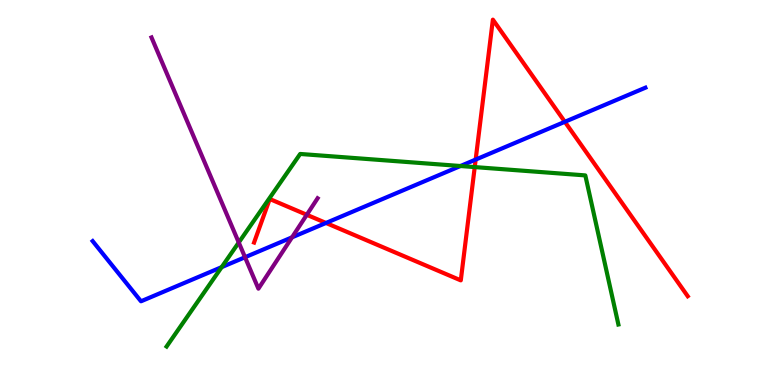[{'lines': ['blue', 'red'], 'intersections': [{'x': 4.21, 'y': 4.21}, {'x': 6.14, 'y': 5.86}, {'x': 7.29, 'y': 6.84}]}, {'lines': ['green', 'red'], 'intersections': [{'x': 6.13, 'y': 5.66}]}, {'lines': ['purple', 'red'], 'intersections': [{'x': 3.96, 'y': 4.42}]}, {'lines': ['blue', 'green'], 'intersections': [{'x': 2.86, 'y': 3.06}, {'x': 5.94, 'y': 5.69}]}, {'lines': ['blue', 'purple'], 'intersections': [{'x': 3.16, 'y': 3.32}, {'x': 3.77, 'y': 3.84}]}, {'lines': ['green', 'purple'], 'intersections': [{'x': 3.08, 'y': 3.7}]}]